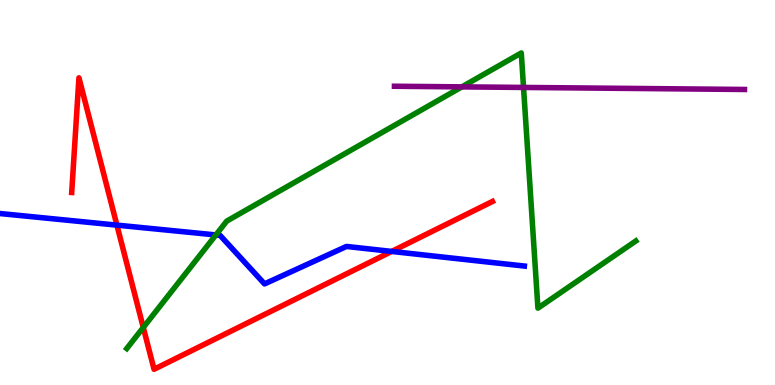[{'lines': ['blue', 'red'], 'intersections': [{'x': 1.51, 'y': 4.15}, {'x': 5.05, 'y': 3.47}]}, {'lines': ['green', 'red'], 'intersections': [{'x': 1.85, 'y': 1.49}]}, {'lines': ['purple', 'red'], 'intersections': []}, {'lines': ['blue', 'green'], 'intersections': [{'x': 2.79, 'y': 3.9}]}, {'lines': ['blue', 'purple'], 'intersections': []}, {'lines': ['green', 'purple'], 'intersections': [{'x': 5.96, 'y': 7.74}, {'x': 6.76, 'y': 7.73}]}]